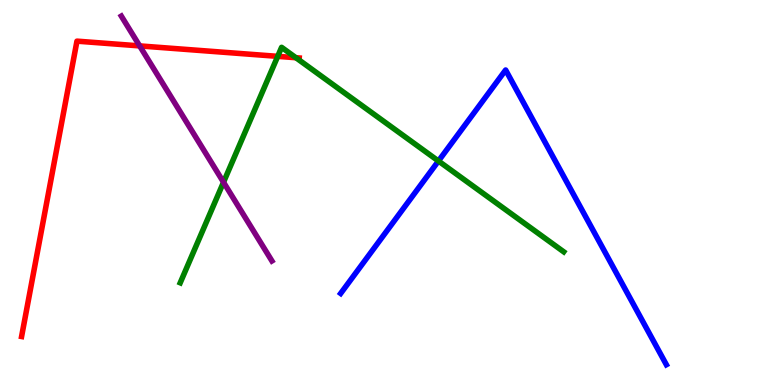[{'lines': ['blue', 'red'], 'intersections': []}, {'lines': ['green', 'red'], 'intersections': [{'x': 3.58, 'y': 8.54}, {'x': 3.82, 'y': 8.5}]}, {'lines': ['purple', 'red'], 'intersections': [{'x': 1.8, 'y': 8.81}]}, {'lines': ['blue', 'green'], 'intersections': [{'x': 5.66, 'y': 5.82}]}, {'lines': ['blue', 'purple'], 'intersections': []}, {'lines': ['green', 'purple'], 'intersections': [{'x': 2.88, 'y': 5.27}]}]